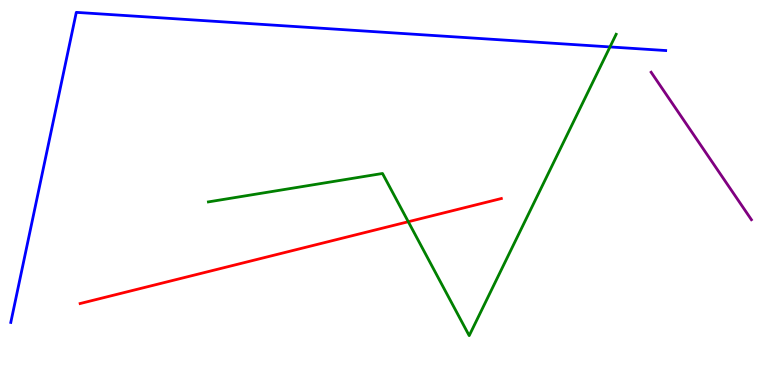[{'lines': ['blue', 'red'], 'intersections': []}, {'lines': ['green', 'red'], 'intersections': [{'x': 5.27, 'y': 4.24}]}, {'lines': ['purple', 'red'], 'intersections': []}, {'lines': ['blue', 'green'], 'intersections': [{'x': 7.87, 'y': 8.78}]}, {'lines': ['blue', 'purple'], 'intersections': []}, {'lines': ['green', 'purple'], 'intersections': []}]